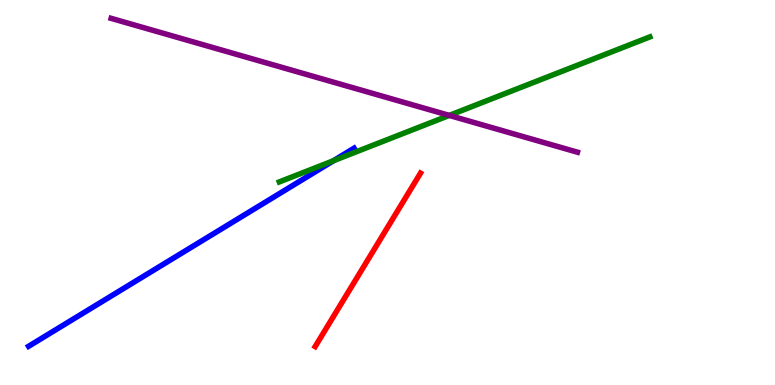[{'lines': ['blue', 'red'], 'intersections': []}, {'lines': ['green', 'red'], 'intersections': []}, {'lines': ['purple', 'red'], 'intersections': []}, {'lines': ['blue', 'green'], 'intersections': [{'x': 4.3, 'y': 5.83}]}, {'lines': ['blue', 'purple'], 'intersections': []}, {'lines': ['green', 'purple'], 'intersections': [{'x': 5.8, 'y': 7.0}]}]